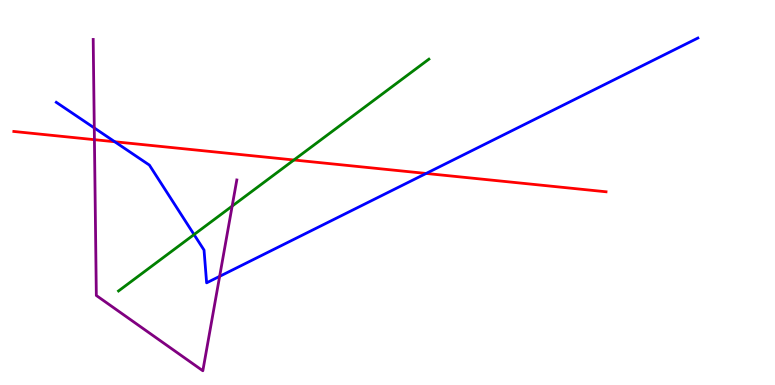[{'lines': ['blue', 'red'], 'intersections': [{'x': 1.48, 'y': 6.32}, {'x': 5.5, 'y': 5.49}]}, {'lines': ['green', 'red'], 'intersections': [{'x': 3.79, 'y': 5.84}]}, {'lines': ['purple', 'red'], 'intersections': [{'x': 1.22, 'y': 6.37}]}, {'lines': ['blue', 'green'], 'intersections': [{'x': 2.5, 'y': 3.91}]}, {'lines': ['blue', 'purple'], 'intersections': [{'x': 1.22, 'y': 6.68}, {'x': 2.83, 'y': 2.82}]}, {'lines': ['green', 'purple'], 'intersections': [{'x': 3.0, 'y': 4.65}]}]